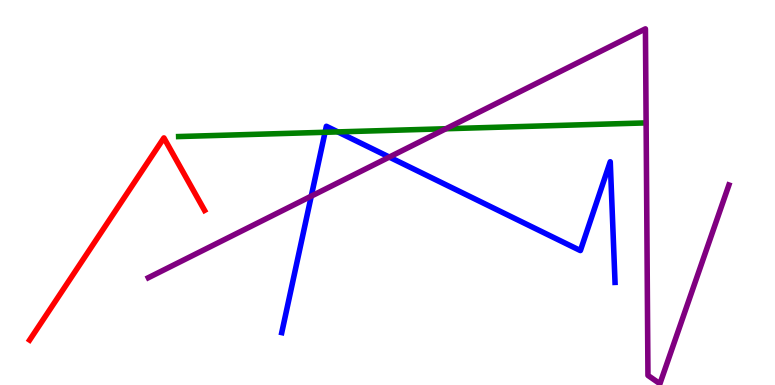[{'lines': ['blue', 'red'], 'intersections': []}, {'lines': ['green', 'red'], 'intersections': []}, {'lines': ['purple', 'red'], 'intersections': []}, {'lines': ['blue', 'green'], 'intersections': [{'x': 4.19, 'y': 6.56}, {'x': 4.36, 'y': 6.57}]}, {'lines': ['blue', 'purple'], 'intersections': [{'x': 4.02, 'y': 4.91}, {'x': 5.02, 'y': 5.92}]}, {'lines': ['green', 'purple'], 'intersections': [{'x': 5.75, 'y': 6.66}]}]